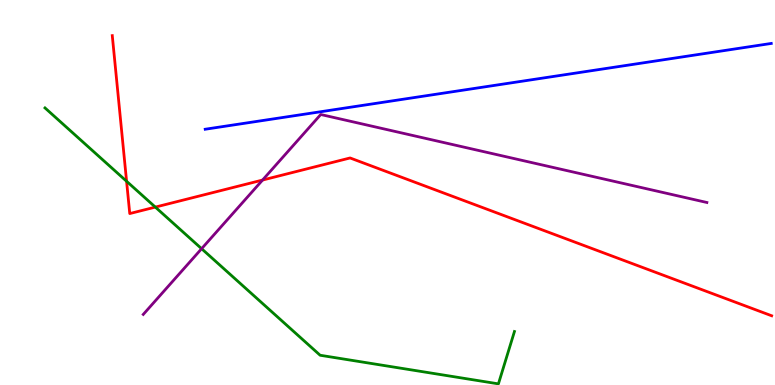[{'lines': ['blue', 'red'], 'intersections': []}, {'lines': ['green', 'red'], 'intersections': [{'x': 1.63, 'y': 5.29}, {'x': 2.0, 'y': 4.62}]}, {'lines': ['purple', 'red'], 'intersections': [{'x': 3.39, 'y': 5.32}]}, {'lines': ['blue', 'green'], 'intersections': []}, {'lines': ['blue', 'purple'], 'intersections': []}, {'lines': ['green', 'purple'], 'intersections': [{'x': 2.6, 'y': 3.54}]}]